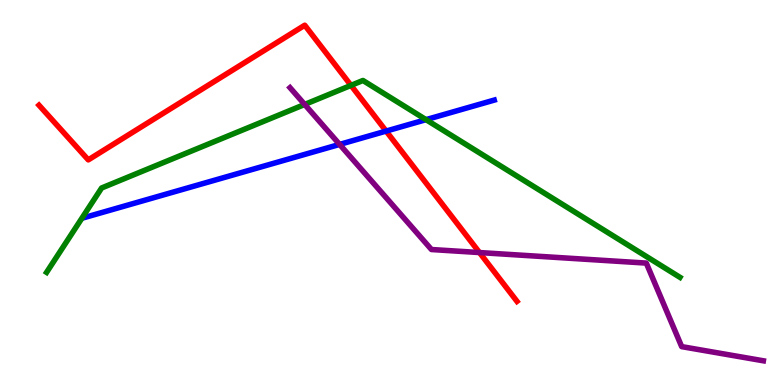[{'lines': ['blue', 'red'], 'intersections': [{'x': 4.98, 'y': 6.6}]}, {'lines': ['green', 'red'], 'intersections': [{'x': 4.53, 'y': 7.78}]}, {'lines': ['purple', 'red'], 'intersections': [{'x': 6.19, 'y': 3.44}]}, {'lines': ['blue', 'green'], 'intersections': [{'x': 5.5, 'y': 6.89}]}, {'lines': ['blue', 'purple'], 'intersections': [{'x': 4.38, 'y': 6.25}]}, {'lines': ['green', 'purple'], 'intersections': [{'x': 3.93, 'y': 7.29}]}]